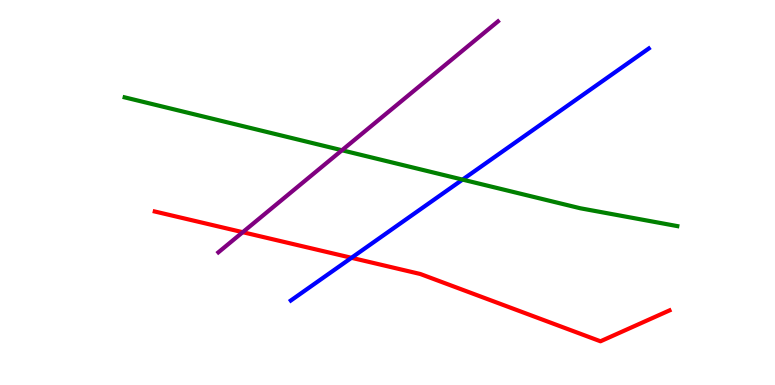[{'lines': ['blue', 'red'], 'intersections': [{'x': 4.54, 'y': 3.3}]}, {'lines': ['green', 'red'], 'intersections': []}, {'lines': ['purple', 'red'], 'intersections': [{'x': 3.13, 'y': 3.97}]}, {'lines': ['blue', 'green'], 'intersections': [{'x': 5.97, 'y': 5.33}]}, {'lines': ['blue', 'purple'], 'intersections': []}, {'lines': ['green', 'purple'], 'intersections': [{'x': 4.41, 'y': 6.1}]}]